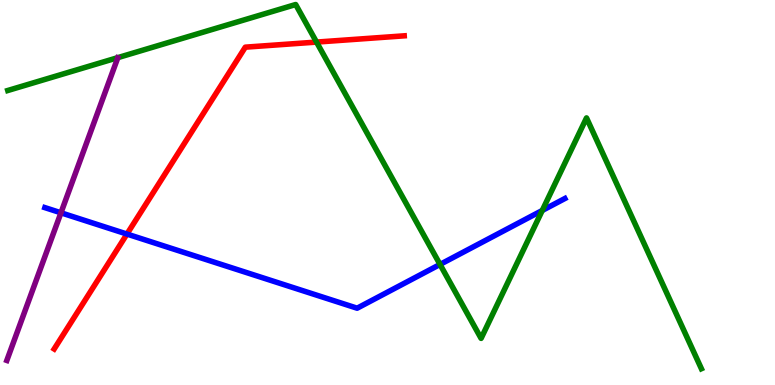[{'lines': ['blue', 'red'], 'intersections': [{'x': 1.64, 'y': 3.92}]}, {'lines': ['green', 'red'], 'intersections': [{'x': 4.08, 'y': 8.91}]}, {'lines': ['purple', 'red'], 'intersections': []}, {'lines': ['blue', 'green'], 'intersections': [{'x': 5.68, 'y': 3.13}, {'x': 7.0, 'y': 4.53}]}, {'lines': ['blue', 'purple'], 'intersections': [{'x': 0.787, 'y': 4.47}]}, {'lines': ['green', 'purple'], 'intersections': []}]